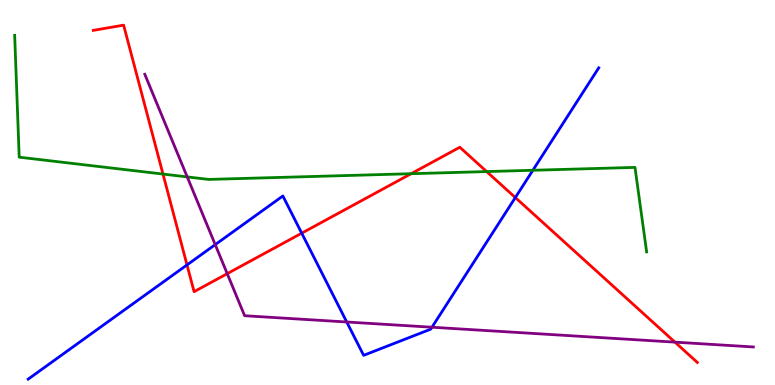[{'lines': ['blue', 'red'], 'intersections': [{'x': 2.41, 'y': 3.12}, {'x': 3.89, 'y': 3.94}, {'x': 6.65, 'y': 4.87}]}, {'lines': ['green', 'red'], 'intersections': [{'x': 2.1, 'y': 5.48}, {'x': 5.3, 'y': 5.49}, {'x': 6.28, 'y': 5.54}]}, {'lines': ['purple', 'red'], 'intersections': [{'x': 2.93, 'y': 2.89}, {'x': 8.71, 'y': 1.11}]}, {'lines': ['blue', 'green'], 'intersections': [{'x': 6.88, 'y': 5.58}]}, {'lines': ['blue', 'purple'], 'intersections': [{'x': 2.78, 'y': 3.65}, {'x': 4.47, 'y': 1.64}, {'x': 5.57, 'y': 1.5}]}, {'lines': ['green', 'purple'], 'intersections': [{'x': 2.42, 'y': 5.4}]}]